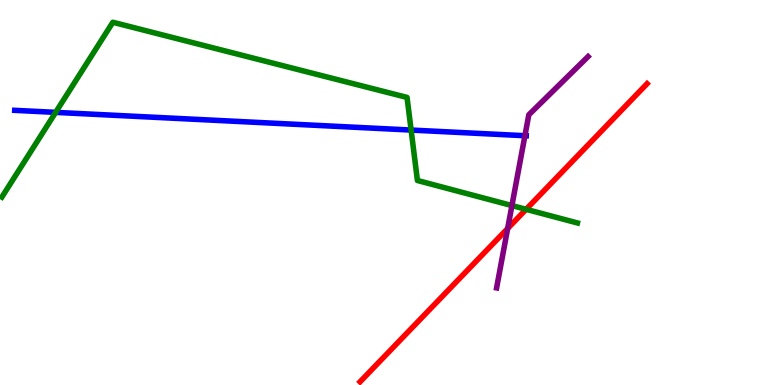[{'lines': ['blue', 'red'], 'intersections': []}, {'lines': ['green', 'red'], 'intersections': [{'x': 6.79, 'y': 4.56}]}, {'lines': ['purple', 'red'], 'intersections': [{'x': 6.55, 'y': 4.07}]}, {'lines': ['blue', 'green'], 'intersections': [{'x': 0.718, 'y': 7.08}, {'x': 5.3, 'y': 6.62}]}, {'lines': ['blue', 'purple'], 'intersections': [{'x': 6.77, 'y': 6.47}]}, {'lines': ['green', 'purple'], 'intersections': [{'x': 6.61, 'y': 4.66}]}]